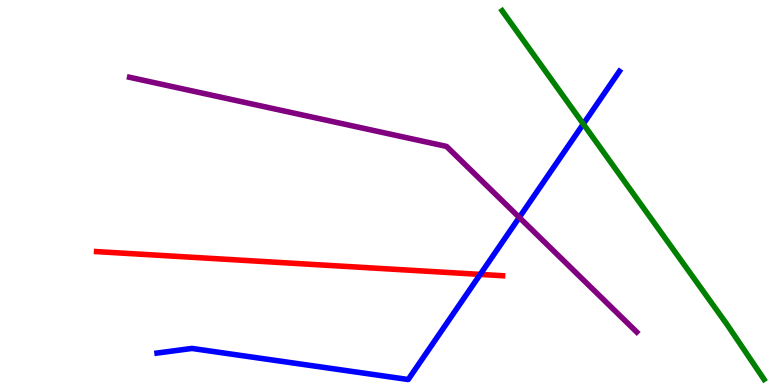[{'lines': ['blue', 'red'], 'intersections': [{'x': 6.2, 'y': 2.87}]}, {'lines': ['green', 'red'], 'intersections': []}, {'lines': ['purple', 'red'], 'intersections': []}, {'lines': ['blue', 'green'], 'intersections': [{'x': 7.53, 'y': 6.78}]}, {'lines': ['blue', 'purple'], 'intersections': [{'x': 6.7, 'y': 4.35}]}, {'lines': ['green', 'purple'], 'intersections': []}]